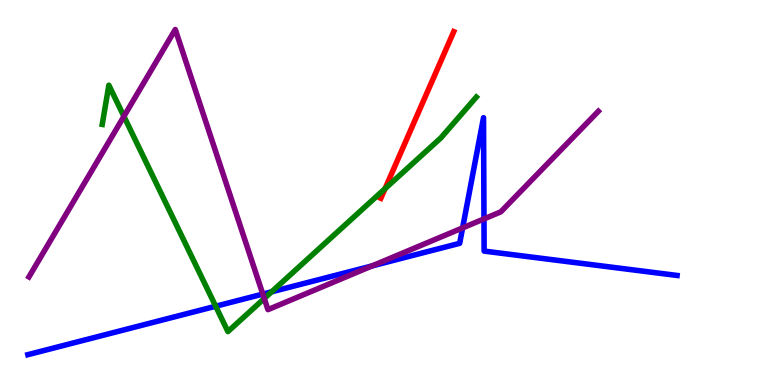[{'lines': ['blue', 'red'], 'intersections': []}, {'lines': ['green', 'red'], 'intersections': [{'x': 4.97, 'y': 5.1}]}, {'lines': ['purple', 'red'], 'intersections': []}, {'lines': ['blue', 'green'], 'intersections': [{'x': 2.78, 'y': 2.05}, {'x': 3.5, 'y': 2.42}]}, {'lines': ['blue', 'purple'], 'intersections': [{'x': 3.39, 'y': 2.36}, {'x': 4.8, 'y': 3.09}, {'x': 5.97, 'y': 4.08}, {'x': 6.24, 'y': 4.31}]}, {'lines': ['green', 'purple'], 'intersections': [{'x': 1.6, 'y': 6.98}, {'x': 3.41, 'y': 2.25}]}]